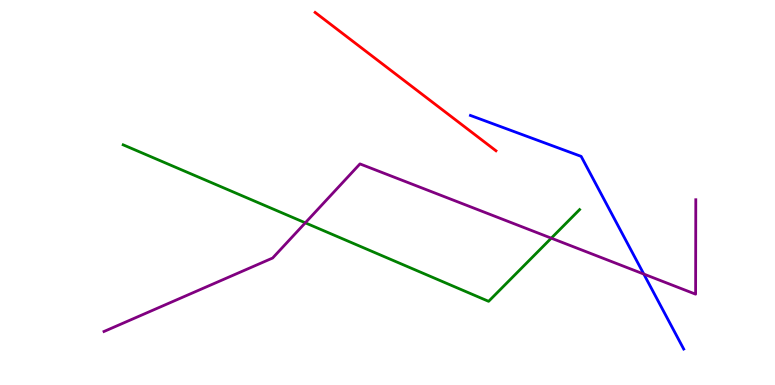[{'lines': ['blue', 'red'], 'intersections': []}, {'lines': ['green', 'red'], 'intersections': []}, {'lines': ['purple', 'red'], 'intersections': []}, {'lines': ['blue', 'green'], 'intersections': []}, {'lines': ['blue', 'purple'], 'intersections': [{'x': 8.31, 'y': 2.88}]}, {'lines': ['green', 'purple'], 'intersections': [{'x': 3.94, 'y': 4.21}, {'x': 7.11, 'y': 3.81}]}]